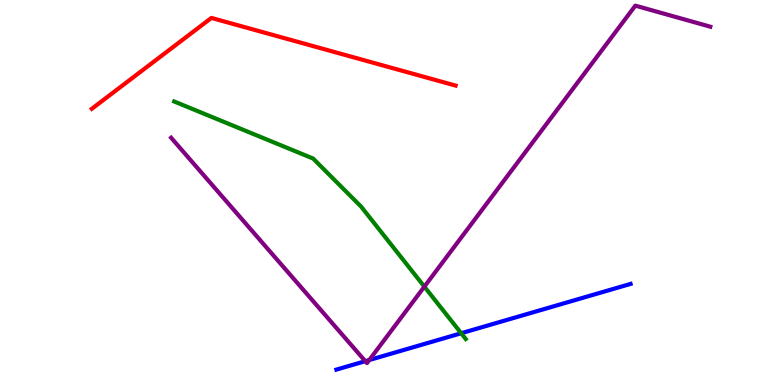[{'lines': ['blue', 'red'], 'intersections': []}, {'lines': ['green', 'red'], 'intersections': []}, {'lines': ['purple', 'red'], 'intersections': []}, {'lines': ['blue', 'green'], 'intersections': [{'x': 5.95, 'y': 1.34}]}, {'lines': ['blue', 'purple'], 'intersections': [{'x': 4.71, 'y': 0.619}, {'x': 4.76, 'y': 0.649}]}, {'lines': ['green', 'purple'], 'intersections': [{'x': 5.48, 'y': 2.55}]}]